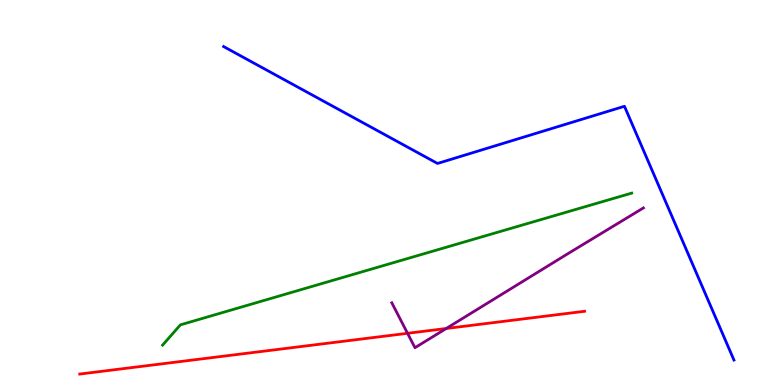[{'lines': ['blue', 'red'], 'intersections': []}, {'lines': ['green', 'red'], 'intersections': []}, {'lines': ['purple', 'red'], 'intersections': [{'x': 5.26, 'y': 1.34}, {'x': 5.76, 'y': 1.47}]}, {'lines': ['blue', 'green'], 'intersections': []}, {'lines': ['blue', 'purple'], 'intersections': []}, {'lines': ['green', 'purple'], 'intersections': []}]